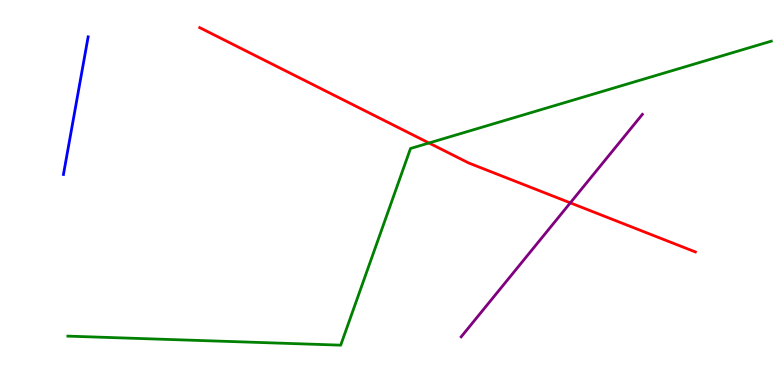[{'lines': ['blue', 'red'], 'intersections': []}, {'lines': ['green', 'red'], 'intersections': [{'x': 5.54, 'y': 6.29}]}, {'lines': ['purple', 'red'], 'intersections': [{'x': 7.36, 'y': 4.73}]}, {'lines': ['blue', 'green'], 'intersections': []}, {'lines': ['blue', 'purple'], 'intersections': []}, {'lines': ['green', 'purple'], 'intersections': []}]